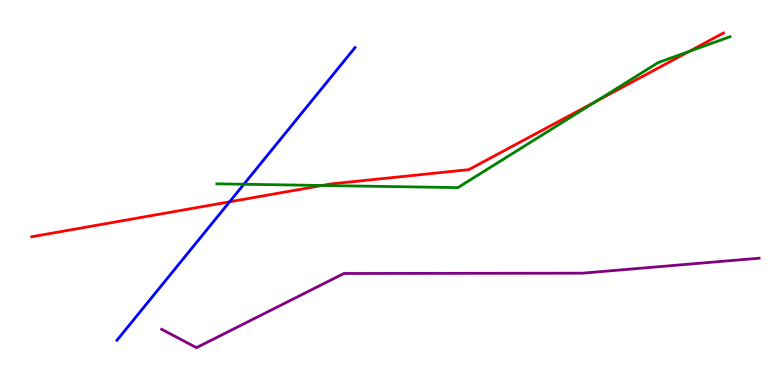[{'lines': ['blue', 'red'], 'intersections': [{'x': 2.96, 'y': 4.76}]}, {'lines': ['green', 'red'], 'intersections': [{'x': 4.16, 'y': 5.18}, {'x': 7.69, 'y': 7.36}, {'x': 8.89, 'y': 8.66}]}, {'lines': ['purple', 'red'], 'intersections': []}, {'lines': ['blue', 'green'], 'intersections': [{'x': 3.15, 'y': 5.21}]}, {'lines': ['blue', 'purple'], 'intersections': []}, {'lines': ['green', 'purple'], 'intersections': []}]